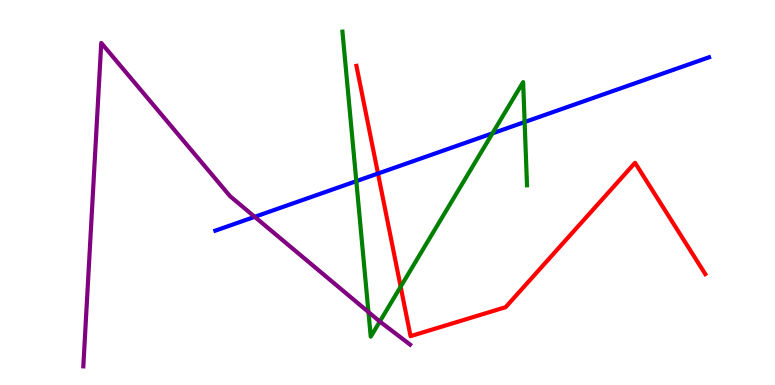[{'lines': ['blue', 'red'], 'intersections': [{'x': 4.88, 'y': 5.49}]}, {'lines': ['green', 'red'], 'intersections': [{'x': 5.17, 'y': 2.55}]}, {'lines': ['purple', 'red'], 'intersections': []}, {'lines': ['blue', 'green'], 'intersections': [{'x': 4.6, 'y': 5.29}, {'x': 6.35, 'y': 6.54}, {'x': 6.77, 'y': 6.83}]}, {'lines': ['blue', 'purple'], 'intersections': [{'x': 3.29, 'y': 4.37}]}, {'lines': ['green', 'purple'], 'intersections': [{'x': 4.75, 'y': 1.9}, {'x': 4.9, 'y': 1.65}]}]